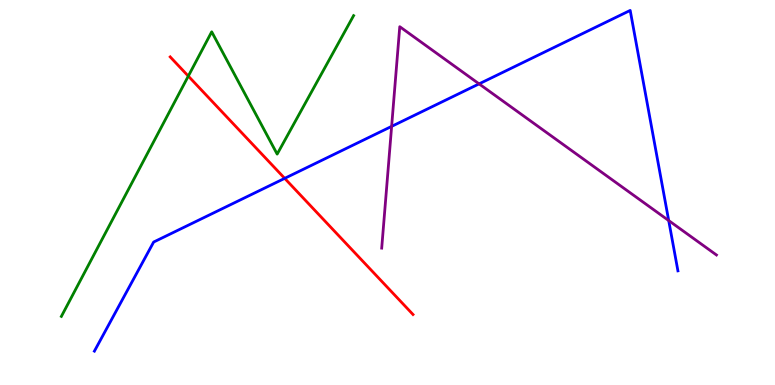[{'lines': ['blue', 'red'], 'intersections': [{'x': 3.67, 'y': 5.37}]}, {'lines': ['green', 'red'], 'intersections': [{'x': 2.43, 'y': 8.02}]}, {'lines': ['purple', 'red'], 'intersections': []}, {'lines': ['blue', 'green'], 'intersections': []}, {'lines': ['blue', 'purple'], 'intersections': [{'x': 5.05, 'y': 6.72}, {'x': 6.18, 'y': 7.82}, {'x': 8.63, 'y': 4.27}]}, {'lines': ['green', 'purple'], 'intersections': []}]